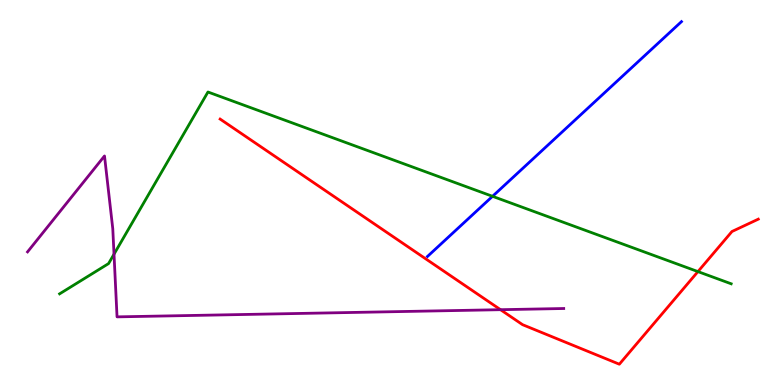[{'lines': ['blue', 'red'], 'intersections': []}, {'lines': ['green', 'red'], 'intersections': [{'x': 9.01, 'y': 2.95}]}, {'lines': ['purple', 'red'], 'intersections': [{'x': 6.46, 'y': 1.96}]}, {'lines': ['blue', 'green'], 'intersections': [{'x': 6.36, 'y': 4.9}]}, {'lines': ['blue', 'purple'], 'intersections': []}, {'lines': ['green', 'purple'], 'intersections': [{'x': 1.47, 'y': 3.4}]}]